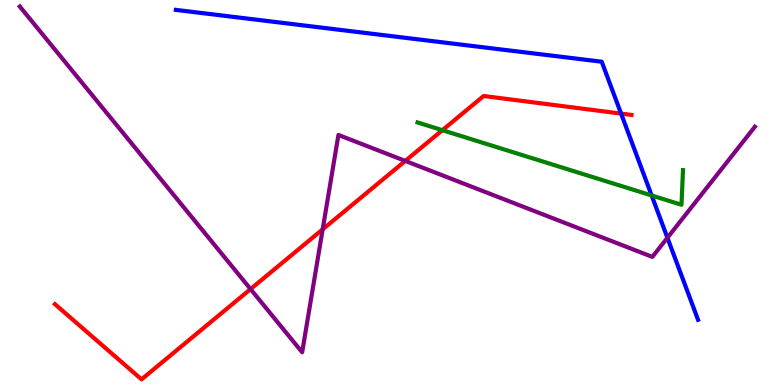[{'lines': ['blue', 'red'], 'intersections': [{'x': 8.01, 'y': 7.05}]}, {'lines': ['green', 'red'], 'intersections': [{'x': 5.71, 'y': 6.62}]}, {'lines': ['purple', 'red'], 'intersections': [{'x': 3.23, 'y': 2.49}, {'x': 4.16, 'y': 4.04}, {'x': 5.23, 'y': 5.82}]}, {'lines': ['blue', 'green'], 'intersections': [{'x': 8.41, 'y': 4.92}]}, {'lines': ['blue', 'purple'], 'intersections': [{'x': 8.61, 'y': 3.82}]}, {'lines': ['green', 'purple'], 'intersections': []}]